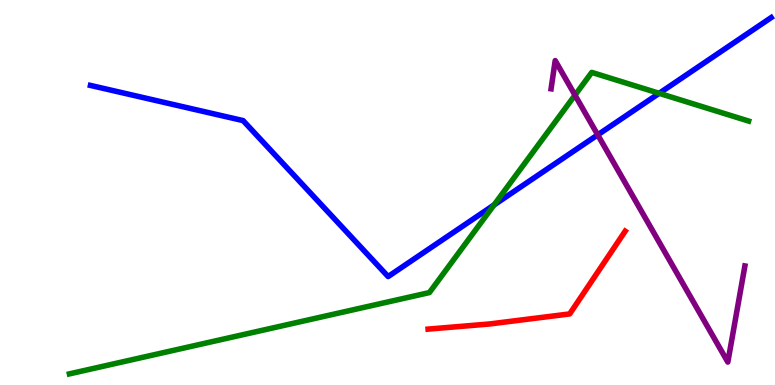[{'lines': ['blue', 'red'], 'intersections': []}, {'lines': ['green', 'red'], 'intersections': []}, {'lines': ['purple', 'red'], 'intersections': []}, {'lines': ['blue', 'green'], 'intersections': [{'x': 6.37, 'y': 4.68}, {'x': 8.51, 'y': 7.58}]}, {'lines': ['blue', 'purple'], 'intersections': [{'x': 7.71, 'y': 6.5}]}, {'lines': ['green', 'purple'], 'intersections': [{'x': 7.42, 'y': 7.53}]}]